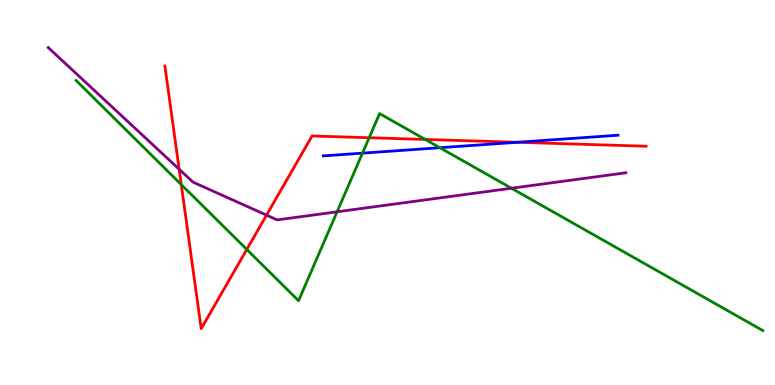[{'lines': ['blue', 'red'], 'intersections': [{'x': 6.68, 'y': 6.3}]}, {'lines': ['green', 'red'], 'intersections': [{'x': 2.34, 'y': 5.21}, {'x': 3.18, 'y': 3.52}, {'x': 4.76, 'y': 6.42}, {'x': 5.49, 'y': 6.38}]}, {'lines': ['purple', 'red'], 'intersections': [{'x': 2.31, 'y': 5.6}, {'x': 3.44, 'y': 4.41}]}, {'lines': ['blue', 'green'], 'intersections': [{'x': 4.68, 'y': 6.02}, {'x': 5.68, 'y': 6.16}]}, {'lines': ['blue', 'purple'], 'intersections': []}, {'lines': ['green', 'purple'], 'intersections': [{'x': 4.35, 'y': 4.5}, {'x': 6.6, 'y': 5.11}]}]